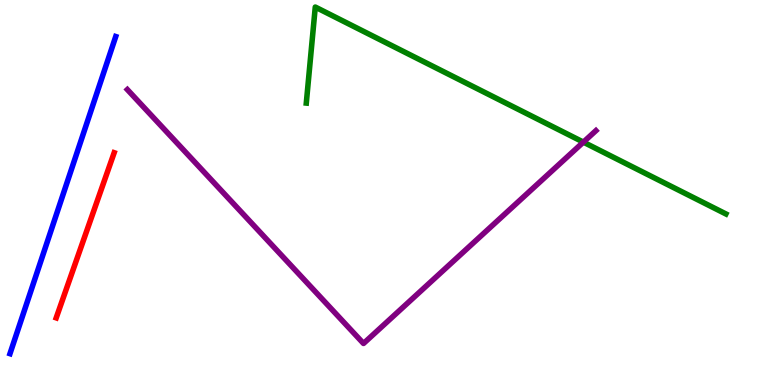[{'lines': ['blue', 'red'], 'intersections': []}, {'lines': ['green', 'red'], 'intersections': []}, {'lines': ['purple', 'red'], 'intersections': []}, {'lines': ['blue', 'green'], 'intersections': []}, {'lines': ['blue', 'purple'], 'intersections': []}, {'lines': ['green', 'purple'], 'intersections': [{'x': 7.53, 'y': 6.31}]}]